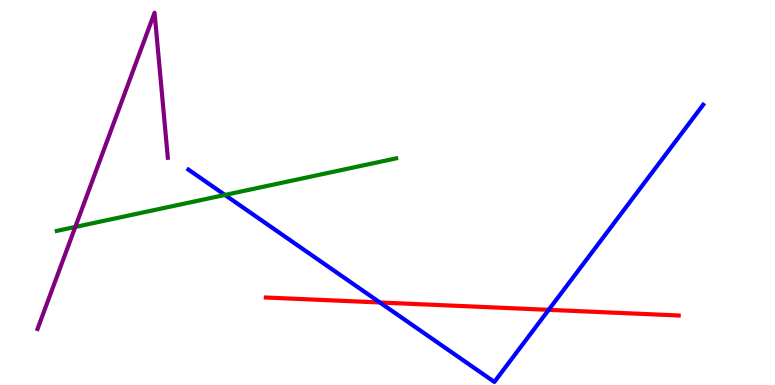[{'lines': ['blue', 'red'], 'intersections': [{'x': 4.9, 'y': 2.14}, {'x': 7.08, 'y': 1.95}]}, {'lines': ['green', 'red'], 'intersections': []}, {'lines': ['purple', 'red'], 'intersections': []}, {'lines': ['blue', 'green'], 'intersections': [{'x': 2.9, 'y': 4.94}]}, {'lines': ['blue', 'purple'], 'intersections': []}, {'lines': ['green', 'purple'], 'intersections': [{'x': 0.971, 'y': 4.11}]}]